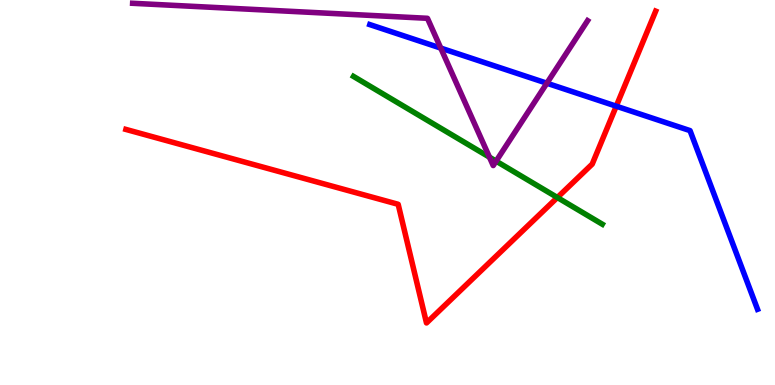[{'lines': ['blue', 'red'], 'intersections': [{'x': 7.95, 'y': 7.24}]}, {'lines': ['green', 'red'], 'intersections': [{'x': 7.19, 'y': 4.87}]}, {'lines': ['purple', 'red'], 'intersections': []}, {'lines': ['blue', 'green'], 'intersections': []}, {'lines': ['blue', 'purple'], 'intersections': [{'x': 5.69, 'y': 8.75}, {'x': 7.06, 'y': 7.84}]}, {'lines': ['green', 'purple'], 'intersections': [{'x': 6.32, 'y': 5.92}, {'x': 6.4, 'y': 5.81}]}]